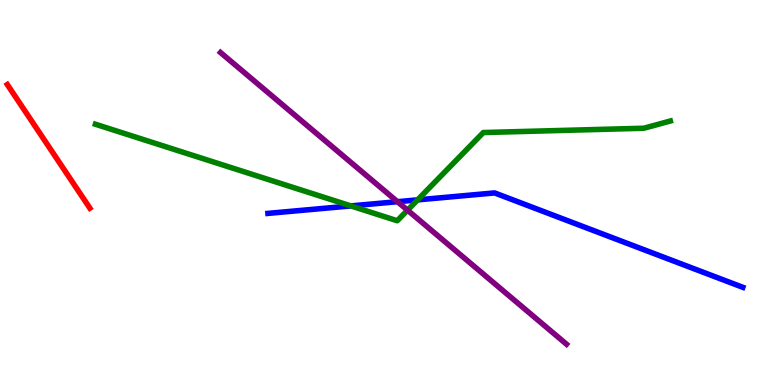[{'lines': ['blue', 'red'], 'intersections': []}, {'lines': ['green', 'red'], 'intersections': []}, {'lines': ['purple', 'red'], 'intersections': []}, {'lines': ['blue', 'green'], 'intersections': [{'x': 4.53, 'y': 4.65}, {'x': 5.39, 'y': 4.81}]}, {'lines': ['blue', 'purple'], 'intersections': [{'x': 5.13, 'y': 4.76}]}, {'lines': ['green', 'purple'], 'intersections': [{'x': 5.26, 'y': 4.54}]}]